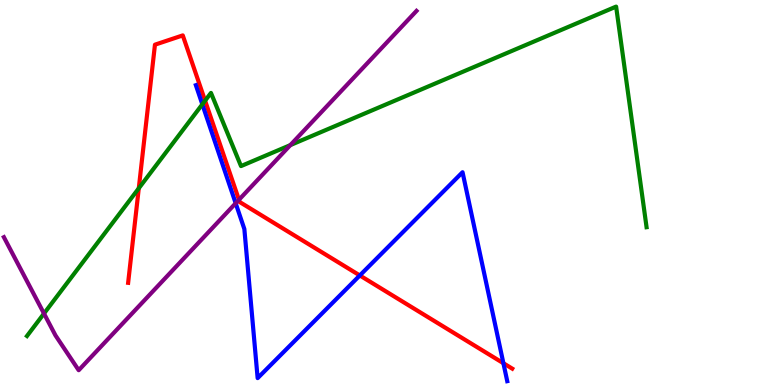[{'lines': ['blue', 'red'], 'intersections': [{'x': 4.64, 'y': 2.85}, {'x': 6.5, 'y': 0.565}]}, {'lines': ['green', 'red'], 'intersections': [{'x': 1.79, 'y': 5.11}, {'x': 2.65, 'y': 7.38}]}, {'lines': ['purple', 'red'], 'intersections': [{'x': 3.08, 'y': 4.81}]}, {'lines': ['blue', 'green'], 'intersections': [{'x': 2.61, 'y': 7.29}]}, {'lines': ['blue', 'purple'], 'intersections': [{'x': 3.04, 'y': 4.72}]}, {'lines': ['green', 'purple'], 'intersections': [{'x': 0.568, 'y': 1.86}, {'x': 3.75, 'y': 6.23}]}]